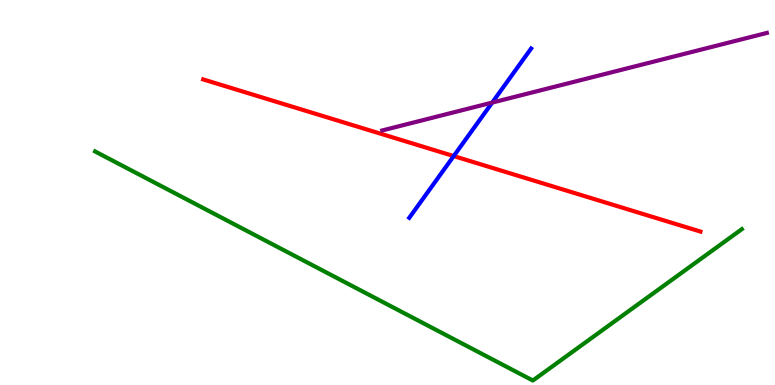[{'lines': ['blue', 'red'], 'intersections': [{'x': 5.85, 'y': 5.95}]}, {'lines': ['green', 'red'], 'intersections': []}, {'lines': ['purple', 'red'], 'intersections': []}, {'lines': ['blue', 'green'], 'intersections': []}, {'lines': ['blue', 'purple'], 'intersections': [{'x': 6.35, 'y': 7.34}]}, {'lines': ['green', 'purple'], 'intersections': []}]